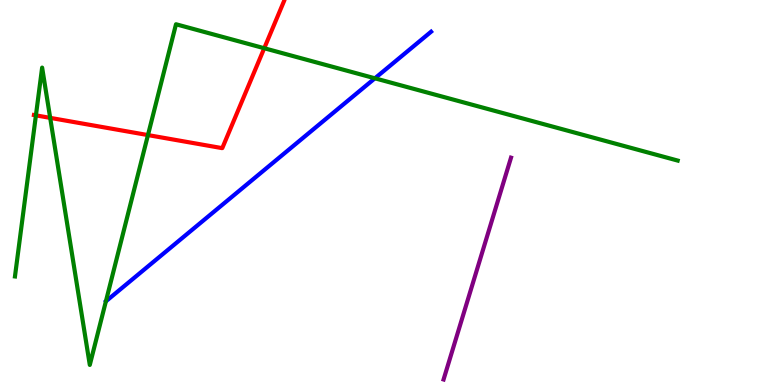[{'lines': ['blue', 'red'], 'intersections': []}, {'lines': ['green', 'red'], 'intersections': [{'x': 0.463, 'y': 7.0}, {'x': 0.648, 'y': 6.94}, {'x': 1.91, 'y': 6.49}, {'x': 3.41, 'y': 8.75}]}, {'lines': ['purple', 'red'], 'intersections': []}, {'lines': ['blue', 'green'], 'intersections': [{'x': 4.84, 'y': 7.97}]}, {'lines': ['blue', 'purple'], 'intersections': []}, {'lines': ['green', 'purple'], 'intersections': []}]